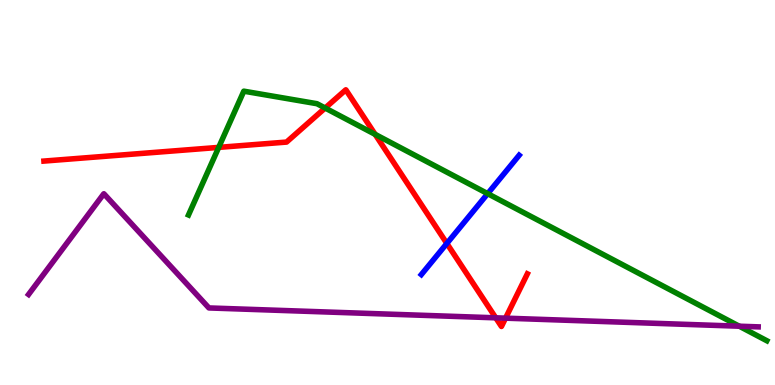[{'lines': ['blue', 'red'], 'intersections': [{'x': 5.77, 'y': 3.68}]}, {'lines': ['green', 'red'], 'intersections': [{'x': 2.82, 'y': 6.17}, {'x': 4.2, 'y': 7.19}, {'x': 4.84, 'y': 6.51}]}, {'lines': ['purple', 'red'], 'intersections': [{'x': 6.4, 'y': 1.74}, {'x': 6.52, 'y': 1.74}]}, {'lines': ['blue', 'green'], 'intersections': [{'x': 6.29, 'y': 4.97}]}, {'lines': ['blue', 'purple'], 'intersections': []}, {'lines': ['green', 'purple'], 'intersections': [{'x': 9.54, 'y': 1.53}]}]